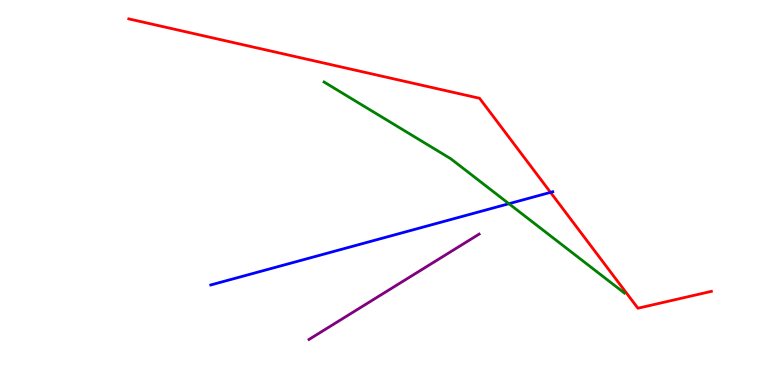[{'lines': ['blue', 'red'], 'intersections': [{'x': 7.1, 'y': 5.0}]}, {'lines': ['green', 'red'], 'intersections': []}, {'lines': ['purple', 'red'], 'intersections': []}, {'lines': ['blue', 'green'], 'intersections': [{'x': 6.57, 'y': 4.71}]}, {'lines': ['blue', 'purple'], 'intersections': []}, {'lines': ['green', 'purple'], 'intersections': []}]